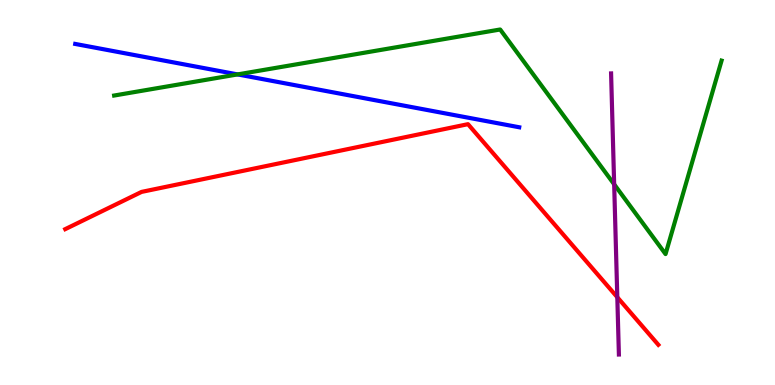[{'lines': ['blue', 'red'], 'intersections': []}, {'lines': ['green', 'red'], 'intersections': []}, {'lines': ['purple', 'red'], 'intersections': [{'x': 7.97, 'y': 2.28}]}, {'lines': ['blue', 'green'], 'intersections': [{'x': 3.07, 'y': 8.07}]}, {'lines': ['blue', 'purple'], 'intersections': []}, {'lines': ['green', 'purple'], 'intersections': [{'x': 7.92, 'y': 5.21}]}]